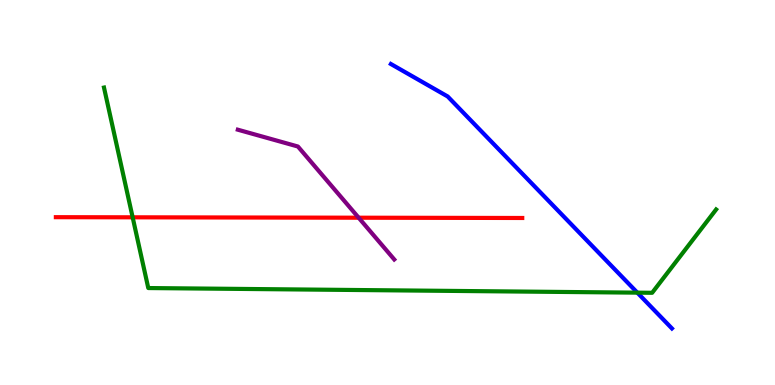[{'lines': ['blue', 'red'], 'intersections': []}, {'lines': ['green', 'red'], 'intersections': [{'x': 1.71, 'y': 4.36}]}, {'lines': ['purple', 'red'], 'intersections': [{'x': 4.63, 'y': 4.35}]}, {'lines': ['blue', 'green'], 'intersections': [{'x': 8.22, 'y': 2.4}]}, {'lines': ['blue', 'purple'], 'intersections': []}, {'lines': ['green', 'purple'], 'intersections': []}]